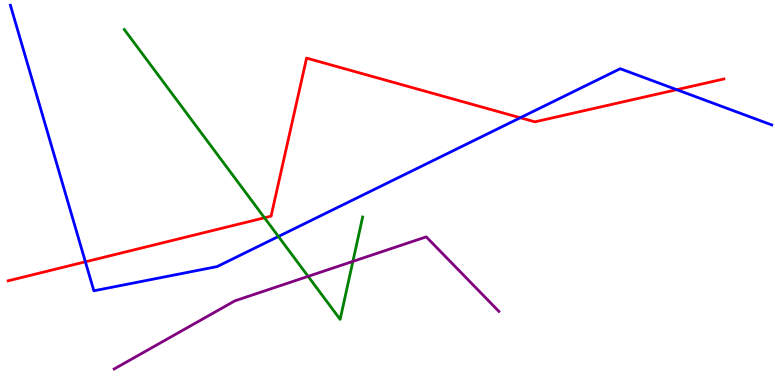[{'lines': ['blue', 'red'], 'intersections': [{'x': 1.1, 'y': 3.2}, {'x': 6.71, 'y': 6.94}, {'x': 8.73, 'y': 7.67}]}, {'lines': ['green', 'red'], 'intersections': [{'x': 3.41, 'y': 4.34}]}, {'lines': ['purple', 'red'], 'intersections': []}, {'lines': ['blue', 'green'], 'intersections': [{'x': 3.59, 'y': 3.86}]}, {'lines': ['blue', 'purple'], 'intersections': []}, {'lines': ['green', 'purple'], 'intersections': [{'x': 3.98, 'y': 2.82}, {'x': 4.55, 'y': 3.21}]}]